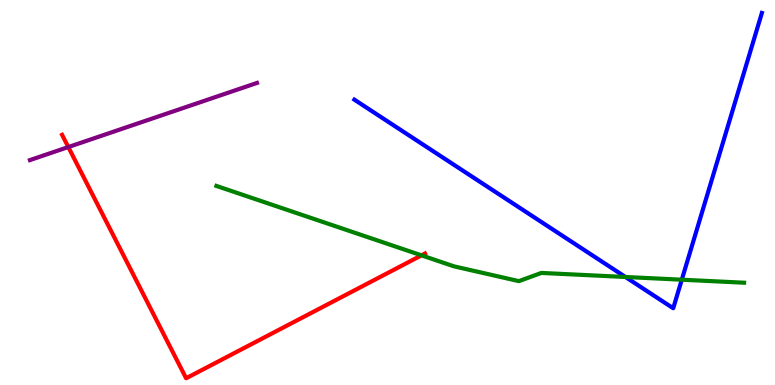[{'lines': ['blue', 'red'], 'intersections': []}, {'lines': ['green', 'red'], 'intersections': [{'x': 5.44, 'y': 3.37}]}, {'lines': ['purple', 'red'], 'intersections': [{'x': 0.881, 'y': 6.18}]}, {'lines': ['blue', 'green'], 'intersections': [{'x': 8.07, 'y': 2.81}, {'x': 8.8, 'y': 2.73}]}, {'lines': ['blue', 'purple'], 'intersections': []}, {'lines': ['green', 'purple'], 'intersections': []}]